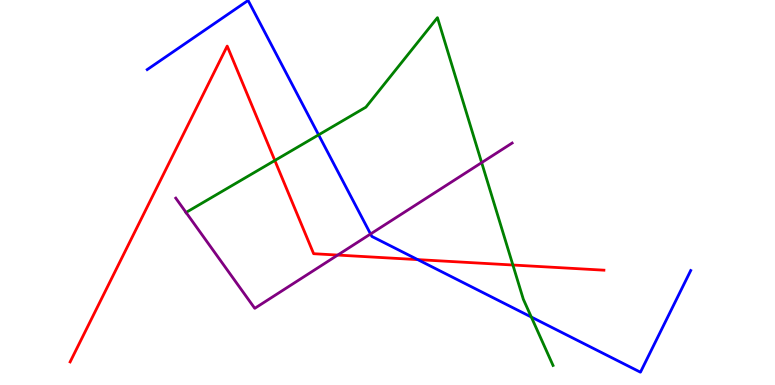[{'lines': ['blue', 'red'], 'intersections': [{'x': 5.39, 'y': 3.26}]}, {'lines': ['green', 'red'], 'intersections': [{'x': 3.55, 'y': 5.83}, {'x': 6.62, 'y': 3.12}]}, {'lines': ['purple', 'red'], 'intersections': [{'x': 4.36, 'y': 3.37}]}, {'lines': ['blue', 'green'], 'intersections': [{'x': 4.11, 'y': 6.5}, {'x': 6.86, 'y': 1.77}]}, {'lines': ['blue', 'purple'], 'intersections': [{'x': 4.78, 'y': 3.92}]}, {'lines': ['green', 'purple'], 'intersections': [{'x': 2.4, 'y': 4.48}, {'x': 6.21, 'y': 5.78}]}]